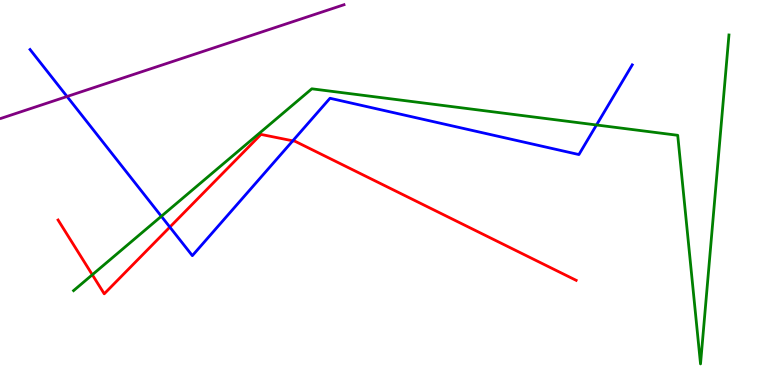[{'lines': ['blue', 'red'], 'intersections': [{'x': 2.19, 'y': 4.1}, {'x': 3.78, 'y': 6.34}]}, {'lines': ['green', 'red'], 'intersections': [{'x': 1.19, 'y': 2.86}]}, {'lines': ['purple', 'red'], 'intersections': []}, {'lines': ['blue', 'green'], 'intersections': [{'x': 2.08, 'y': 4.38}, {'x': 7.7, 'y': 6.75}]}, {'lines': ['blue', 'purple'], 'intersections': [{'x': 0.865, 'y': 7.49}]}, {'lines': ['green', 'purple'], 'intersections': []}]